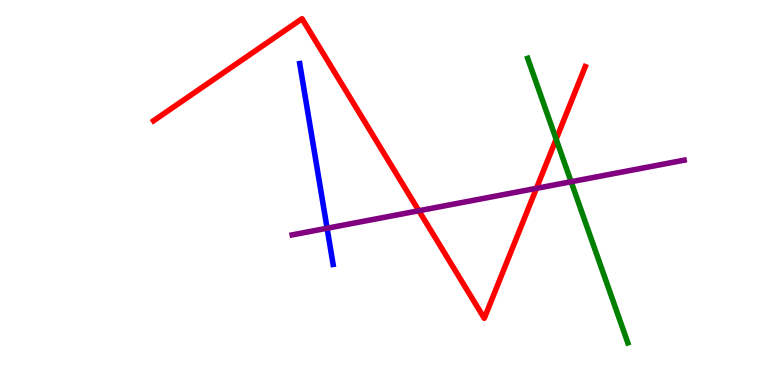[{'lines': ['blue', 'red'], 'intersections': []}, {'lines': ['green', 'red'], 'intersections': [{'x': 7.18, 'y': 6.39}]}, {'lines': ['purple', 'red'], 'intersections': [{'x': 5.4, 'y': 4.53}, {'x': 6.92, 'y': 5.11}]}, {'lines': ['blue', 'green'], 'intersections': []}, {'lines': ['blue', 'purple'], 'intersections': [{'x': 4.22, 'y': 4.07}]}, {'lines': ['green', 'purple'], 'intersections': [{'x': 7.37, 'y': 5.28}]}]